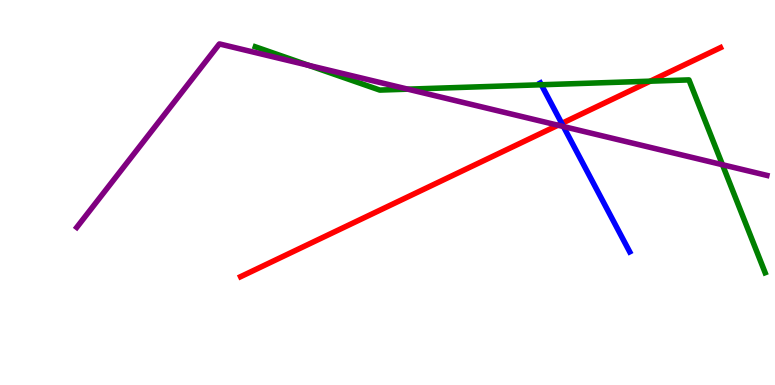[{'lines': ['blue', 'red'], 'intersections': [{'x': 7.25, 'y': 6.79}]}, {'lines': ['green', 'red'], 'intersections': [{'x': 8.39, 'y': 7.89}]}, {'lines': ['purple', 'red'], 'intersections': [{'x': 7.2, 'y': 6.75}]}, {'lines': ['blue', 'green'], 'intersections': [{'x': 6.98, 'y': 7.8}]}, {'lines': ['blue', 'purple'], 'intersections': [{'x': 7.27, 'y': 6.71}]}, {'lines': ['green', 'purple'], 'intersections': [{'x': 3.98, 'y': 8.3}, {'x': 5.26, 'y': 7.68}, {'x': 9.32, 'y': 5.72}]}]